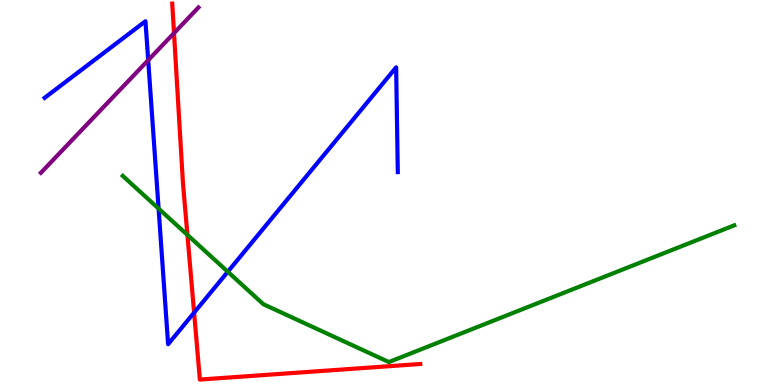[{'lines': ['blue', 'red'], 'intersections': [{'x': 2.5, 'y': 1.88}]}, {'lines': ['green', 'red'], 'intersections': [{'x': 2.42, 'y': 3.9}]}, {'lines': ['purple', 'red'], 'intersections': [{'x': 2.25, 'y': 9.14}]}, {'lines': ['blue', 'green'], 'intersections': [{'x': 2.05, 'y': 4.58}, {'x': 2.94, 'y': 2.94}]}, {'lines': ['blue', 'purple'], 'intersections': [{'x': 1.91, 'y': 8.44}]}, {'lines': ['green', 'purple'], 'intersections': []}]